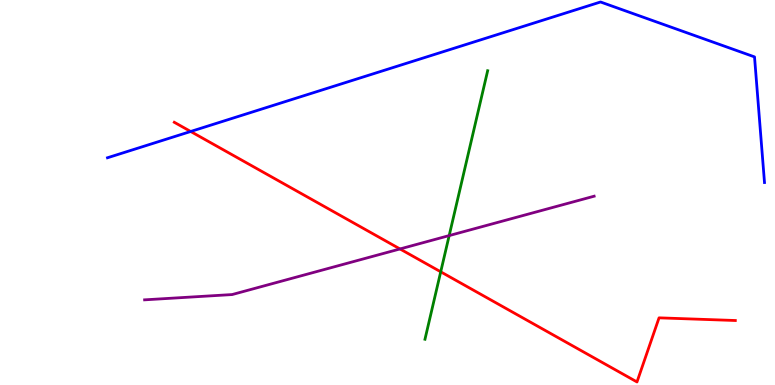[{'lines': ['blue', 'red'], 'intersections': [{'x': 2.46, 'y': 6.58}]}, {'lines': ['green', 'red'], 'intersections': [{'x': 5.69, 'y': 2.94}]}, {'lines': ['purple', 'red'], 'intersections': [{'x': 5.16, 'y': 3.53}]}, {'lines': ['blue', 'green'], 'intersections': []}, {'lines': ['blue', 'purple'], 'intersections': []}, {'lines': ['green', 'purple'], 'intersections': [{'x': 5.8, 'y': 3.88}]}]